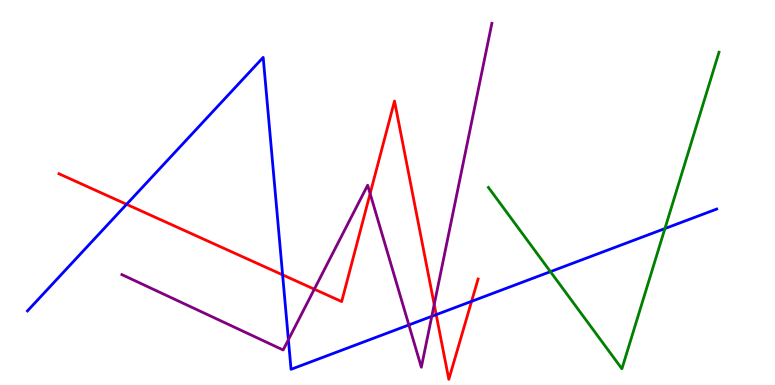[{'lines': ['blue', 'red'], 'intersections': [{'x': 1.63, 'y': 4.69}, {'x': 3.65, 'y': 2.86}, {'x': 5.63, 'y': 1.83}, {'x': 6.08, 'y': 2.17}]}, {'lines': ['green', 'red'], 'intersections': []}, {'lines': ['purple', 'red'], 'intersections': [{'x': 4.06, 'y': 2.49}, {'x': 4.78, 'y': 4.97}, {'x': 5.6, 'y': 2.09}]}, {'lines': ['blue', 'green'], 'intersections': [{'x': 7.1, 'y': 2.94}, {'x': 8.58, 'y': 4.06}]}, {'lines': ['blue', 'purple'], 'intersections': [{'x': 3.72, 'y': 1.18}, {'x': 5.28, 'y': 1.56}, {'x': 5.57, 'y': 1.78}]}, {'lines': ['green', 'purple'], 'intersections': []}]